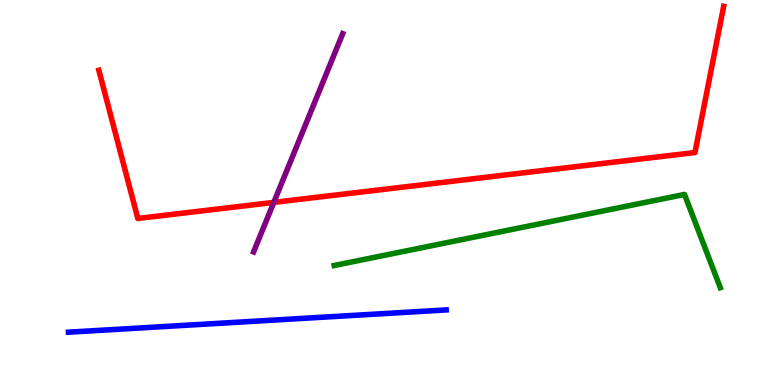[{'lines': ['blue', 'red'], 'intersections': []}, {'lines': ['green', 'red'], 'intersections': []}, {'lines': ['purple', 'red'], 'intersections': [{'x': 3.53, 'y': 4.74}]}, {'lines': ['blue', 'green'], 'intersections': []}, {'lines': ['blue', 'purple'], 'intersections': []}, {'lines': ['green', 'purple'], 'intersections': []}]